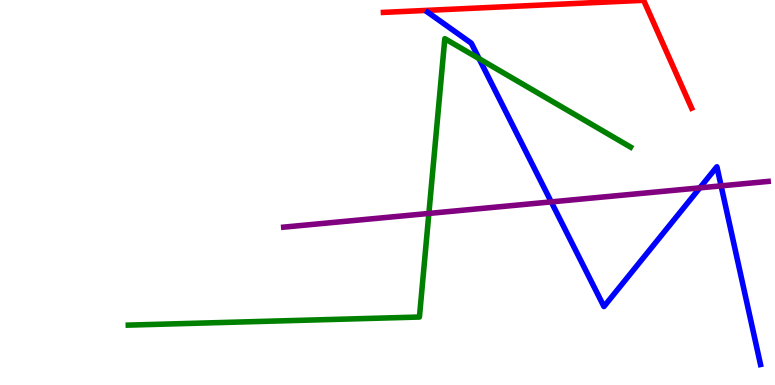[{'lines': ['blue', 'red'], 'intersections': []}, {'lines': ['green', 'red'], 'intersections': []}, {'lines': ['purple', 'red'], 'intersections': []}, {'lines': ['blue', 'green'], 'intersections': [{'x': 6.18, 'y': 8.48}]}, {'lines': ['blue', 'purple'], 'intersections': [{'x': 7.11, 'y': 4.76}, {'x': 9.03, 'y': 5.12}, {'x': 9.3, 'y': 5.17}]}, {'lines': ['green', 'purple'], 'intersections': [{'x': 5.53, 'y': 4.46}]}]